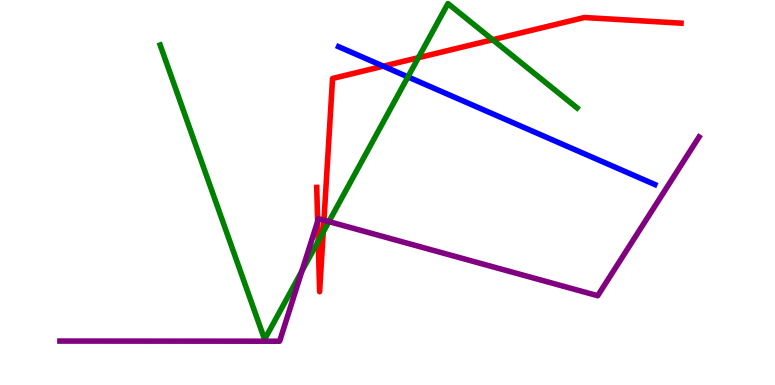[{'lines': ['blue', 'red'], 'intersections': [{'x': 4.95, 'y': 8.28}]}, {'lines': ['green', 'red'], 'intersections': [{'x': 4.11, 'y': 3.73}, {'x': 4.17, 'y': 3.97}, {'x': 5.4, 'y': 8.5}, {'x': 6.36, 'y': 8.97}]}, {'lines': ['purple', 'red'], 'intersections': [{'x': 4.1, 'y': 4.25}, {'x': 4.18, 'y': 4.28}]}, {'lines': ['blue', 'green'], 'intersections': [{'x': 5.26, 'y': 8.0}]}, {'lines': ['blue', 'purple'], 'intersections': []}, {'lines': ['green', 'purple'], 'intersections': [{'x': 3.9, 'y': 2.96}, {'x': 4.24, 'y': 4.24}]}]